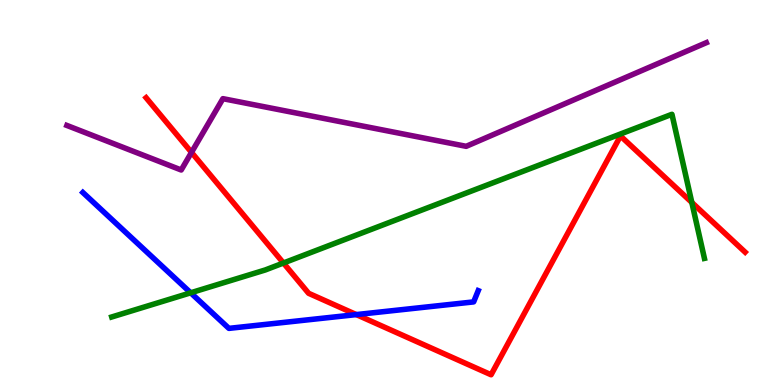[{'lines': ['blue', 'red'], 'intersections': [{'x': 4.6, 'y': 1.83}]}, {'lines': ['green', 'red'], 'intersections': [{'x': 3.66, 'y': 3.17}, {'x': 8.93, 'y': 4.74}]}, {'lines': ['purple', 'red'], 'intersections': [{'x': 2.47, 'y': 6.04}]}, {'lines': ['blue', 'green'], 'intersections': [{'x': 2.46, 'y': 2.39}]}, {'lines': ['blue', 'purple'], 'intersections': []}, {'lines': ['green', 'purple'], 'intersections': []}]